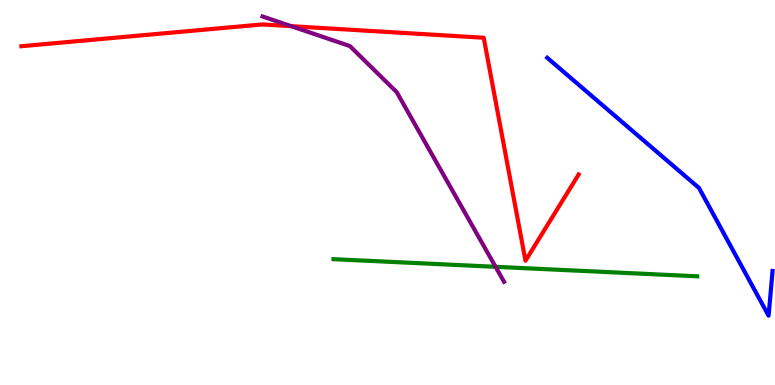[{'lines': ['blue', 'red'], 'intersections': []}, {'lines': ['green', 'red'], 'intersections': []}, {'lines': ['purple', 'red'], 'intersections': [{'x': 3.76, 'y': 9.32}]}, {'lines': ['blue', 'green'], 'intersections': []}, {'lines': ['blue', 'purple'], 'intersections': []}, {'lines': ['green', 'purple'], 'intersections': [{'x': 6.39, 'y': 3.07}]}]